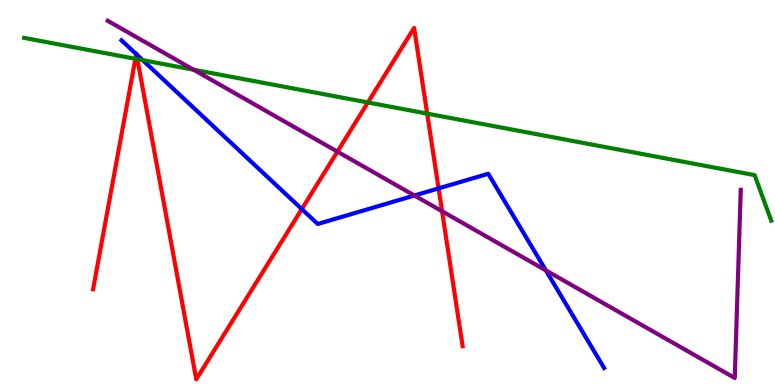[{'lines': ['blue', 'red'], 'intersections': [{'x': 1.76, 'y': 8.59}, {'x': 1.76, 'y': 8.59}, {'x': 3.89, 'y': 4.57}, {'x': 5.66, 'y': 5.11}]}, {'lines': ['green', 'red'], 'intersections': [{'x': 1.75, 'y': 8.47}, {'x': 1.77, 'y': 8.46}, {'x': 4.75, 'y': 7.34}, {'x': 5.51, 'y': 7.05}]}, {'lines': ['purple', 'red'], 'intersections': [{'x': 4.35, 'y': 6.06}, {'x': 5.7, 'y': 4.51}]}, {'lines': ['blue', 'green'], 'intersections': [{'x': 1.84, 'y': 8.44}]}, {'lines': ['blue', 'purple'], 'intersections': [{'x': 5.35, 'y': 4.92}, {'x': 7.04, 'y': 2.98}]}, {'lines': ['green', 'purple'], 'intersections': [{'x': 2.5, 'y': 8.19}]}]